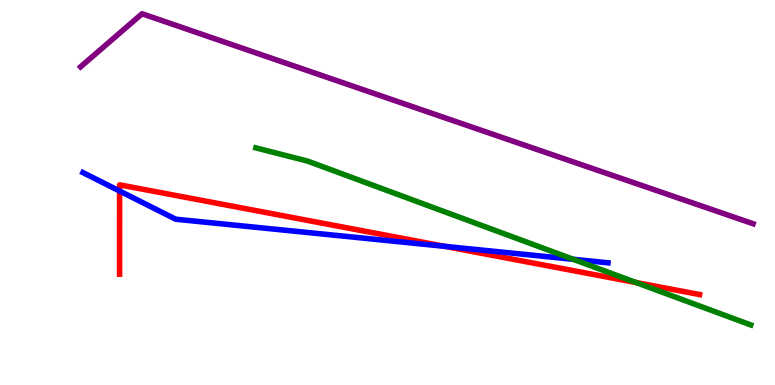[{'lines': ['blue', 'red'], 'intersections': [{'x': 1.54, 'y': 5.04}, {'x': 5.74, 'y': 3.6}]}, {'lines': ['green', 'red'], 'intersections': [{'x': 8.21, 'y': 2.66}]}, {'lines': ['purple', 'red'], 'intersections': []}, {'lines': ['blue', 'green'], 'intersections': [{'x': 7.4, 'y': 3.26}]}, {'lines': ['blue', 'purple'], 'intersections': []}, {'lines': ['green', 'purple'], 'intersections': []}]